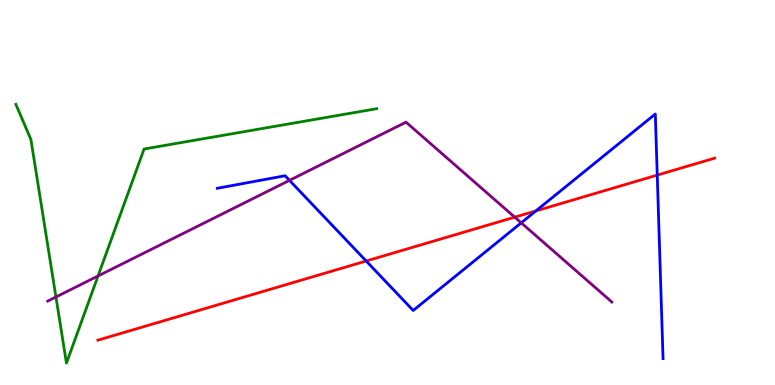[{'lines': ['blue', 'red'], 'intersections': [{'x': 4.72, 'y': 3.22}, {'x': 6.91, 'y': 4.52}, {'x': 8.48, 'y': 5.45}]}, {'lines': ['green', 'red'], 'intersections': []}, {'lines': ['purple', 'red'], 'intersections': [{'x': 6.64, 'y': 4.36}]}, {'lines': ['blue', 'green'], 'intersections': []}, {'lines': ['blue', 'purple'], 'intersections': [{'x': 3.74, 'y': 5.32}, {'x': 6.73, 'y': 4.21}]}, {'lines': ['green', 'purple'], 'intersections': [{'x': 0.722, 'y': 2.29}, {'x': 1.27, 'y': 2.83}]}]